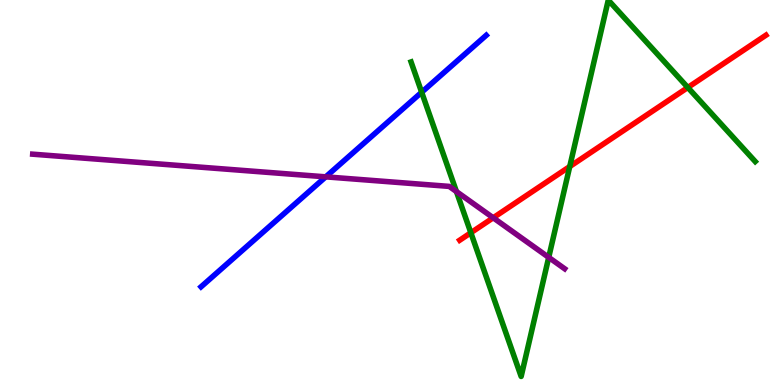[{'lines': ['blue', 'red'], 'intersections': []}, {'lines': ['green', 'red'], 'intersections': [{'x': 6.08, 'y': 3.95}, {'x': 7.35, 'y': 5.67}, {'x': 8.88, 'y': 7.73}]}, {'lines': ['purple', 'red'], 'intersections': [{'x': 6.36, 'y': 4.34}]}, {'lines': ['blue', 'green'], 'intersections': [{'x': 5.44, 'y': 7.6}]}, {'lines': ['blue', 'purple'], 'intersections': [{'x': 4.2, 'y': 5.41}]}, {'lines': ['green', 'purple'], 'intersections': [{'x': 5.89, 'y': 5.02}, {'x': 7.08, 'y': 3.31}]}]